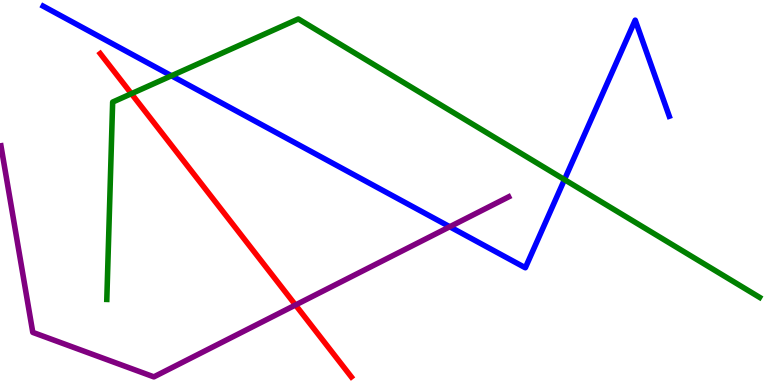[{'lines': ['blue', 'red'], 'intersections': []}, {'lines': ['green', 'red'], 'intersections': [{'x': 1.7, 'y': 7.57}]}, {'lines': ['purple', 'red'], 'intersections': [{'x': 3.81, 'y': 2.08}]}, {'lines': ['blue', 'green'], 'intersections': [{'x': 2.21, 'y': 8.03}, {'x': 7.28, 'y': 5.33}]}, {'lines': ['blue', 'purple'], 'intersections': [{'x': 5.8, 'y': 4.11}]}, {'lines': ['green', 'purple'], 'intersections': []}]